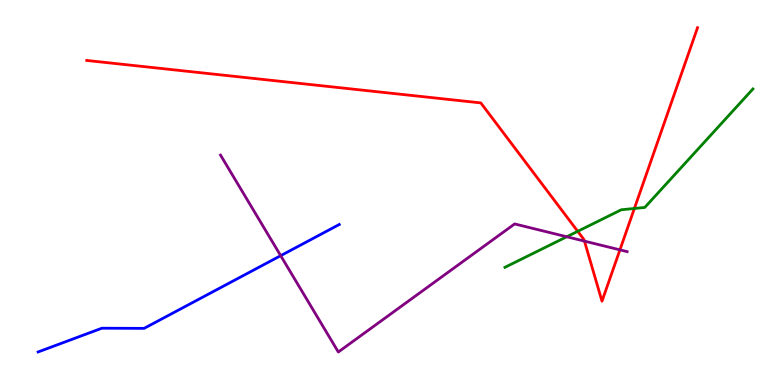[{'lines': ['blue', 'red'], 'intersections': []}, {'lines': ['green', 'red'], 'intersections': [{'x': 7.45, 'y': 3.99}, {'x': 8.19, 'y': 4.59}]}, {'lines': ['purple', 'red'], 'intersections': [{'x': 7.54, 'y': 3.74}, {'x': 8.0, 'y': 3.51}]}, {'lines': ['blue', 'green'], 'intersections': []}, {'lines': ['blue', 'purple'], 'intersections': [{'x': 3.62, 'y': 3.36}]}, {'lines': ['green', 'purple'], 'intersections': [{'x': 7.31, 'y': 3.85}]}]